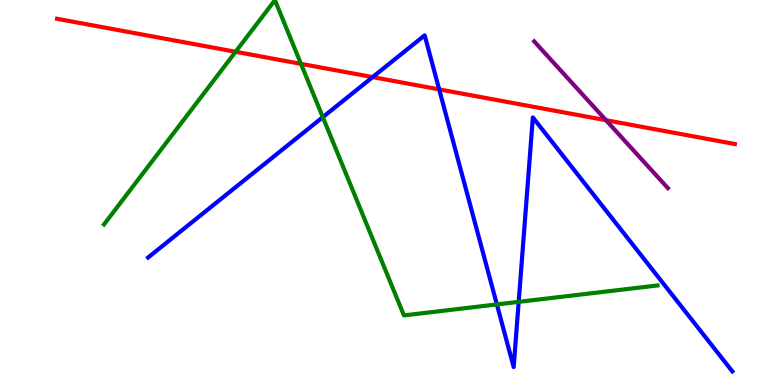[{'lines': ['blue', 'red'], 'intersections': [{'x': 4.81, 'y': 8.0}, {'x': 5.67, 'y': 7.68}]}, {'lines': ['green', 'red'], 'intersections': [{'x': 3.04, 'y': 8.66}, {'x': 3.88, 'y': 8.34}]}, {'lines': ['purple', 'red'], 'intersections': [{'x': 7.82, 'y': 6.88}]}, {'lines': ['blue', 'green'], 'intersections': [{'x': 4.17, 'y': 6.96}, {'x': 6.41, 'y': 2.09}, {'x': 6.69, 'y': 2.16}]}, {'lines': ['blue', 'purple'], 'intersections': []}, {'lines': ['green', 'purple'], 'intersections': []}]